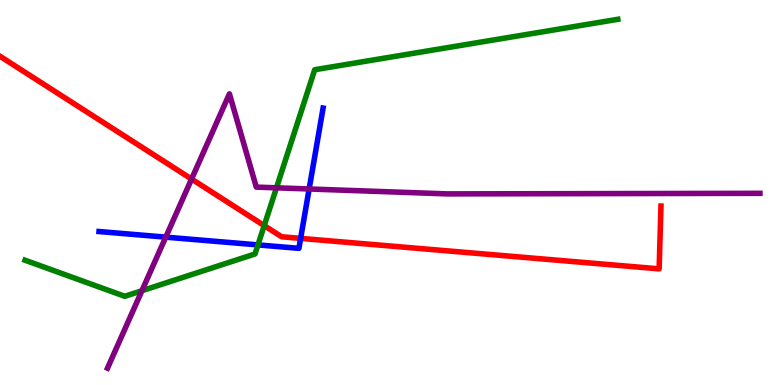[{'lines': ['blue', 'red'], 'intersections': [{'x': 3.88, 'y': 3.81}]}, {'lines': ['green', 'red'], 'intersections': [{'x': 3.41, 'y': 4.14}]}, {'lines': ['purple', 'red'], 'intersections': [{'x': 2.47, 'y': 5.35}]}, {'lines': ['blue', 'green'], 'intersections': [{'x': 3.33, 'y': 3.64}]}, {'lines': ['blue', 'purple'], 'intersections': [{'x': 2.14, 'y': 3.84}, {'x': 3.99, 'y': 5.09}]}, {'lines': ['green', 'purple'], 'intersections': [{'x': 1.83, 'y': 2.45}, {'x': 3.57, 'y': 5.12}]}]